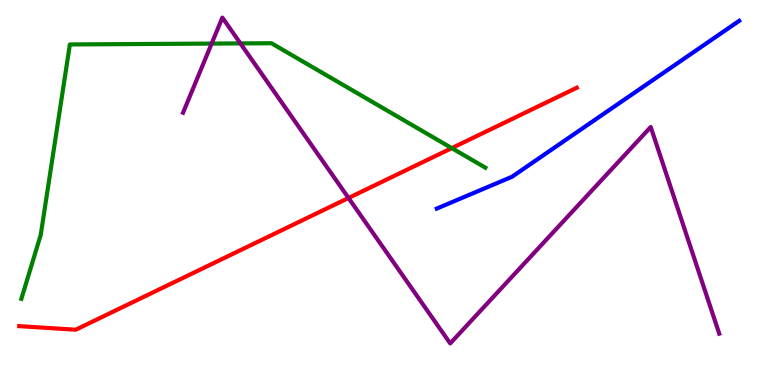[{'lines': ['blue', 'red'], 'intersections': []}, {'lines': ['green', 'red'], 'intersections': [{'x': 5.83, 'y': 6.15}]}, {'lines': ['purple', 'red'], 'intersections': [{'x': 4.5, 'y': 4.86}]}, {'lines': ['blue', 'green'], 'intersections': []}, {'lines': ['blue', 'purple'], 'intersections': []}, {'lines': ['green', 'purple'], 'intersections': [{'x': 2.73, 'y': 8.87}, {'x': 3.1, 'y': 8.87}]}]